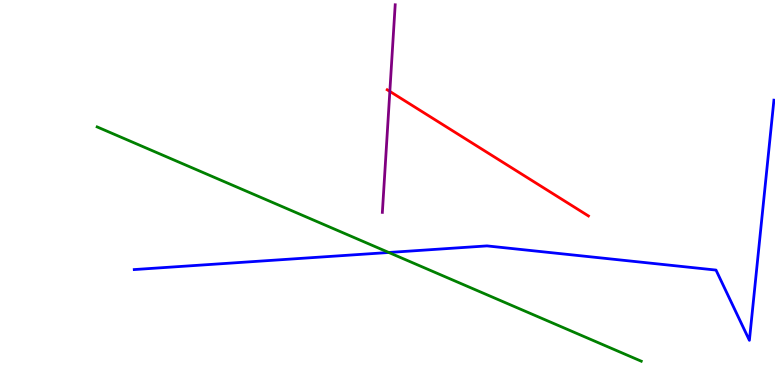[{'lines': ['blue', 'red'], 'intersections': []}, {'lines': ['green', 'red'], 'intersections': []}, {'lines': ['purple', 'red'], 'intersections': [{'x': 5.03, 'y': 7.63}]}, {'lines': ['blue', 'green'], 'intersections': [{'x': 5.02, 'y': 3.44}]}, {'lines': ['blue', 'purple'], 'intersections': []}, {'lines': ['green', 'purple'], 'intersections': []}]